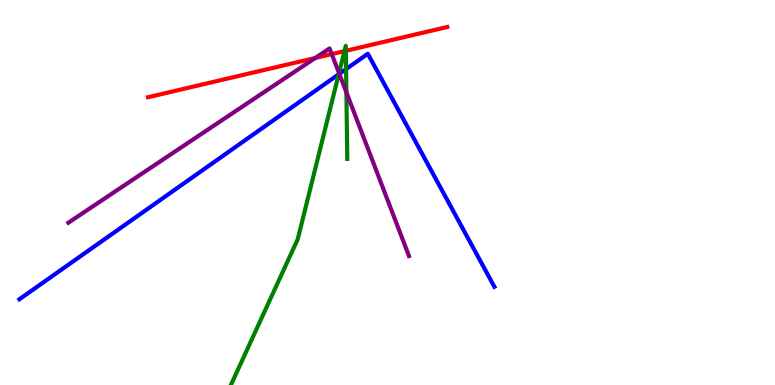[{'lines': ['blue', 'red'], 'intersections': []}, {'lines': ['green', 'red'], 'intersections': [{'x': 4.44, 'y': 8.67}, {'x': 4.46, 'y': 8.68}]}, {'lines': ['purple', 'red'], 'intersections': [{'x': 4.07, 'y': 8.49}, {'x': 4.28, 'y': 8.59}]}, {'lines': ['blue', 'green'], 'intersections': [{'x': 4.37, 'y': 8.07}, {'x': 4.47, 'y': 8.21}]}, {'lines': ['blue', 'purple'], 'intersections': [{'x': 4.38, 'y': 8.08}]}, {'lines': ['green', 'purple'], 'intersections': [{'x': 4.37, 'y': 8.1}, {'x': 4.47, 'y': 7.6}]}]